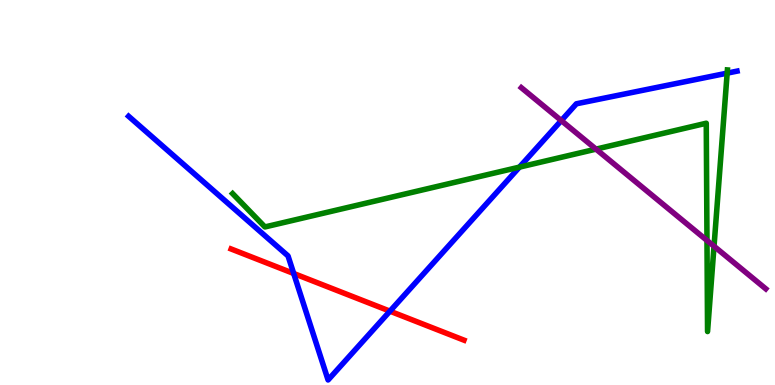[{'lines': ['blue', 'red'], 'intersections': [{'x': 3.79, 'y': 2.9}, {'x': 5.03, 'y': 1.92}]}, {'lines': ['green', 'red'], 'intersections': []}, {'lines': ['purple', 'red'], 'intersections': []}, {'lines': ['blue', 'green'], 'intersections': [{'x': 6.7, 'y': 5.66}, {'x': 9.38, 'y': 8.1}]}, {'lines': ['blue', 'purple'], 'intersections': [{'x': 7.24, 'y': 6.87}]}, {'lines': ['green', 'purple'], 'intersections': [{'x': 7.69, 'y': 6.13}, {'x': 9.12, 'y': 3.75}, {'x': 9.21, 'y': 3.6}]}]